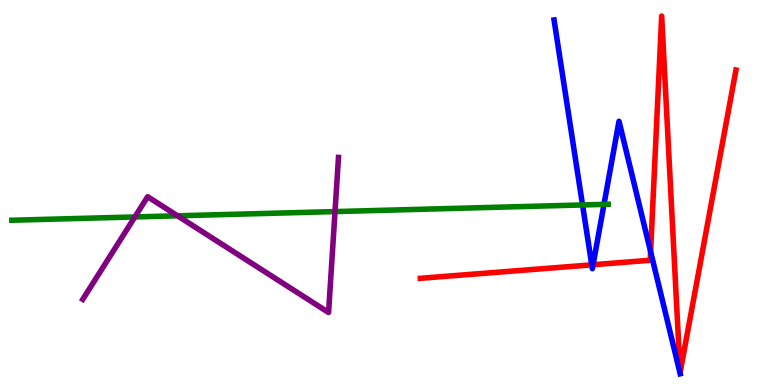[{'lines': ['blue', 'red'], 'intersections': [{'x': 7.64, 'y': 3.12}, {'x': 7.65, 'y': 3.12}, {'x': 8.39, 'y': 3.46}]}, {'lines': ['green', 'red'], 'intersections': []}, {'lines': ['purple', 'red'], 'intersections': []}, {'lines': ['blue', 'green'], 'intersections': [{'x': 7.52, 'y': 4.68}, {'x': 7.79, 'y': 4.69}]}, {'lines': ['blue', 'purple'], 'intersections': []}, {'lines': ['green', 'purple'], 'intersections': [{'x': 1.74, 'y': 4.36}, {'x': 2.29, 'y': 4.39}, {'x': 4.32, 'y': 4.5}]}]